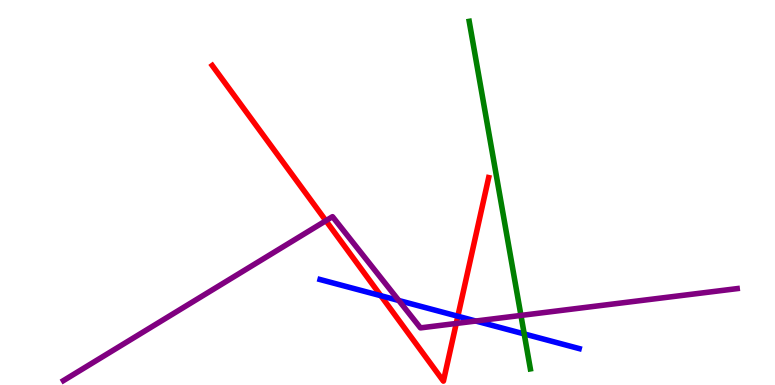[{'lines': ['blue', 'red'], 'intersections': [{'x': 4.91, 'y': 2.32}, {'x': 5.91, 'y': 1.79}]}, {'lines': ['green', 'red'], 'intersections': []}, {'lines': ['purple', 'red'], 'intersections': [{'x': 4.21, 'y': 4.27}, {'x': 5.89, 'y': 1.6}]}, {'lines': ['blue', 'green'], 'intersections': [{'x': 6.76, 'y': 1.33}]}, {'lines': ['blue', 'purple'], 'intersections': [{'x': 5.15, 'y': 2.19}, {'x': 6.14, 'y': 1.66}]}, {'lines': ['green', 'purple'], 'intersections': [{'x': 6.72, 'y': 1.81}]}]